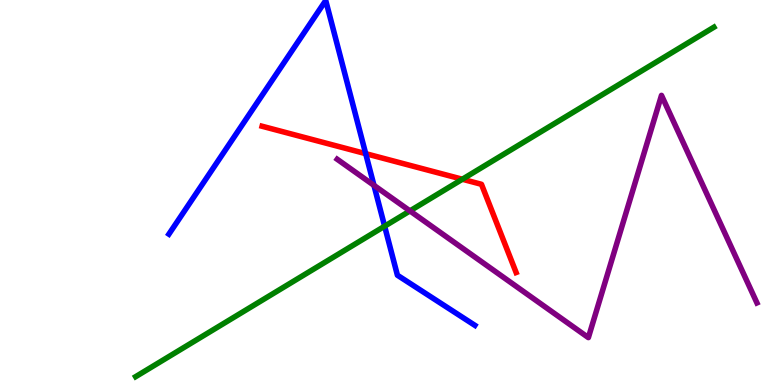[{'lines': ['blue', 'red'], 'intersections': [{'x': 4.72, 'y': 6.01}]}, {'lines': ['green', 'red'], 'intersections': [{'x': 5.97, 'y': 5.34}]}, {'lines': ['purple', 'red'], 'intersections': []}, {'lines': ['blue', 'green'], 'intersections': [{'x': 4.96, 'y': 4.12}]}, {'lines': ['blue', 'purple'], 'intersections': [{'x': 4.83, 'y': 5.19}]}, {'lines': ['green', 'purple'], 'intersections': [{'x': 5.29, 'y': 4.52}]}]